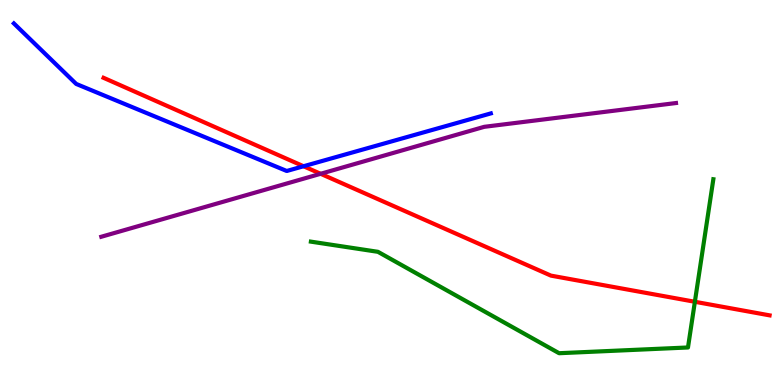[{'lines': ['blue', 'red'], 'intersections': [{'x': 3.92, 'y': 5.68}]}, {'lines': ['green', 'red'], 'intersections': [{'x': 8.97, 'y': 2.16}]}, {'lines': ['purple', 'red'], 'intersections': [{'x': 4.14, 'y': 5.49}]}, {'lines': ['blue', 'green'], 'intersections': []}, {'lines': ['blue', 'purple'], 'intersections': []}, {'lines': ['green', 'purple'], 'intersections': []}]